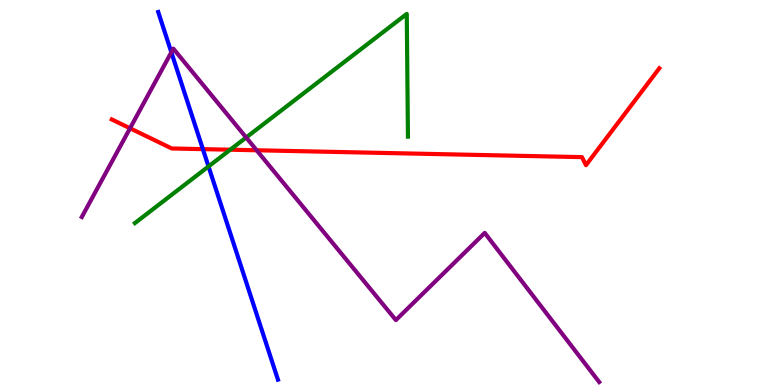[{'lines': ['blue', 'red'], 'intersections': [{'x': 2.62, 'y': 6.13}]}, {'lines': ['green', 'red'], 'intersections': [{'x': 2.97, 'y': 6.11}]}, {'lines': ['purple', 'red'], 'intersections': [{'x': 1.68, 'y': 6.67}, {'x': 3.31, 'y': 6.1}]}, {'lines': ['blue', 'green'], 'intersections': [{'x': 2.69, 'y': 5.68}]}, {'lines': ['blue', 'purple'], 'intersections': [{'x': 2.21, 'y': 8.64}]}, {'lines': ['green', 'purple'], 'intersections': [{'x': 3.18, 'y': 6.43}]}]